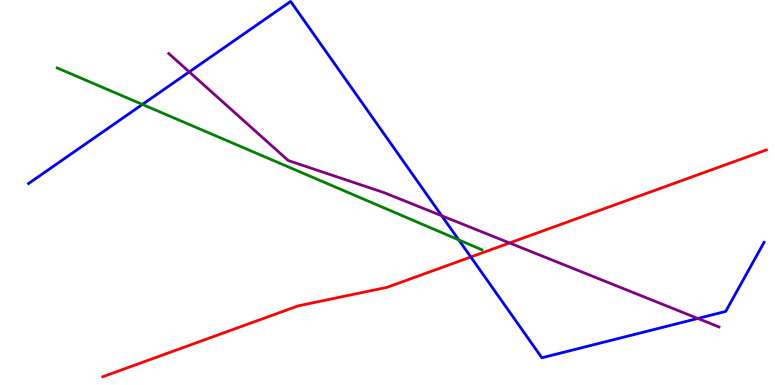[{'lines': ['blue', 'red'], 'intersections': [{'x': 6.07, 'y': 3.32}]}, {'lines': ['green', 'red'], 'intersections': []}, {'lines': ['purple', 'red'], 'intersections': [{'x': 6.57, 'y': 3.69}]}, {'lines': ['blue', 'green'], 'intersections': [{'x': 1.84, 'y': 7.29}, {'x': 5.92, 'y': 3.77}]}, {'lines': ['blue', 'purple'], 'intersections': [{'x': 2.44, 'y': 8.13}, {'x': 5.7, 'y': 4.4}, {'x': 9.0, 'y': 1.73}]}, {'lines': ['green', 'purple'], 'intersections': []}]